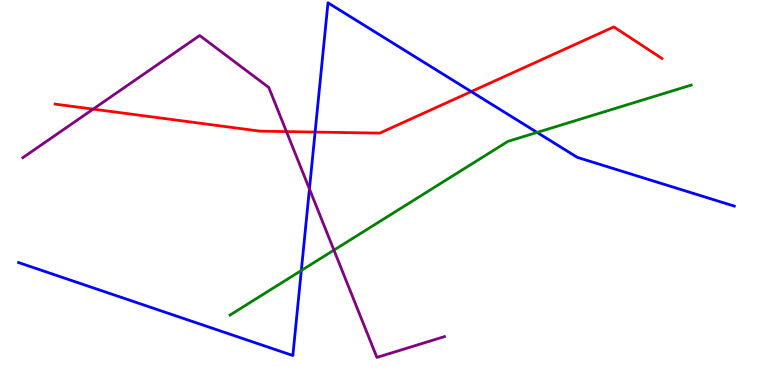[{'lines': ['blue', 'red'], 'intersections': [{'x': 4.07, 'y': 6.57}, {'x': 6.08, 'y': 7.62}]}, {'lines': ['green', 'red'], 'intersections': []}, {'lines': ['purple', 'red'], 'intersections': [{'x': 1.2, 'y': 7.17}, {'x': 3.7, 'y': 6.58}]}, {'lines': ['blue', 'green'], 'intersections': [{'x': 3.89, 'y': 2.97}, {'x': 6.93, 'y': 6.56}]}, {'lines': ['blue', 'purple'], 'intersections': [{'x': 3.99, 'y': 5.09}]}, {'lines': ['green', 'purple'], 'intersections': [{'x': 4.31, 'y': 3.5}]}]